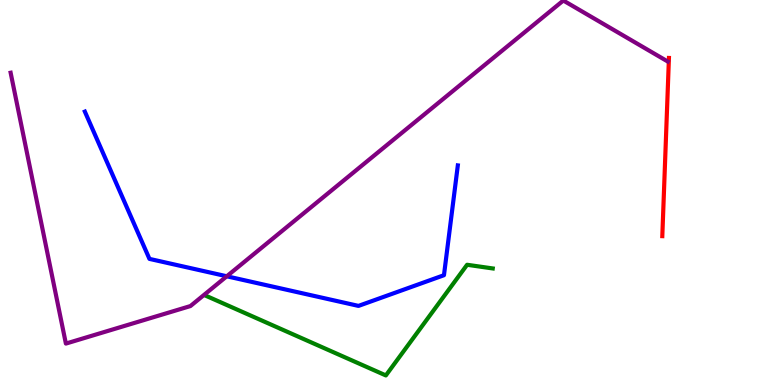[{'lines': ['blue', 'red'], 'intersections': []}, {'lines': ['green', 'red'], 'intersections': []}, {'lines': ['purple', 'red'], 'intersections': []}, {'lines': ['blue', 'green'], 'intersections': []}, {'lines': ['blue', 'purple'], 'intersections': [{'x': 2.93, 'y': 2.82}]}, {'lines': ['green', 'purple'], 'intersections': []}]